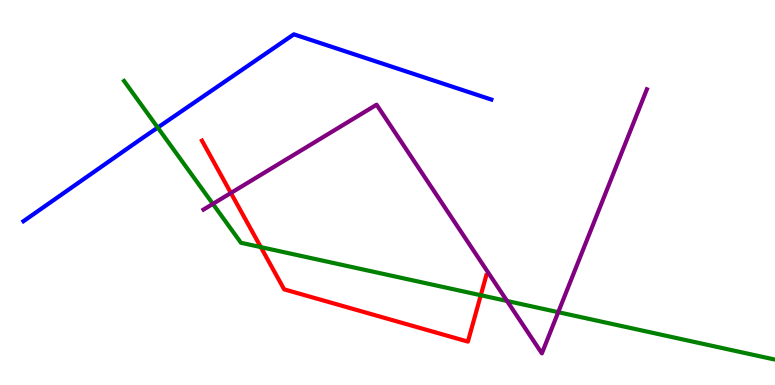[{'lines': ['blue', 'red'], 'intersections': []}, {'lines': ['green', 'red'], 'intersections': [{'x': 3.37, 'y': 3.58}, {'x': 6.2, 'y': 2.33}]}, {'lines': ['purple', 'red'], 'intersections': [{'x': 2.98, 'y': 4.99}]}, {'lines': ['blue', 'green'], 'intersections': [{'x': 2.04, 'y': 6.69}]}, {'lines': ['blue', 'purple'], 'intersections': []}, {'lines': ['green', 'purple'], 'intersections': [{'x': 2.75, 'y': 4.7}, {'x': 6.54, 'y': 2.18}, {'x': 7.2, 'y': 1.89}]}]